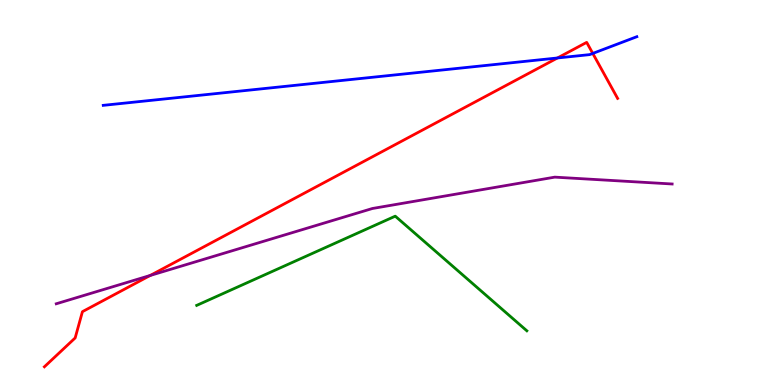[{'lines': ['blue', 'red'], 'intersections': [{'x': 7.19, 'y': 8.49}, {'x': 7.65, 'y': 8.61}]}, {'lines': ['green', 'red'], 'intersections': []}, {'lines': ['purple', 'red'], 'intersections': [{'x': 1.94, 'y': 2.85}]}, {'lines': ['blue', 'green'], 'intersections': []}, {'lines': ['blue', 'purple'], 'intersections': []}, {'lines': ['green', 'purple'], 'intersections': []}]